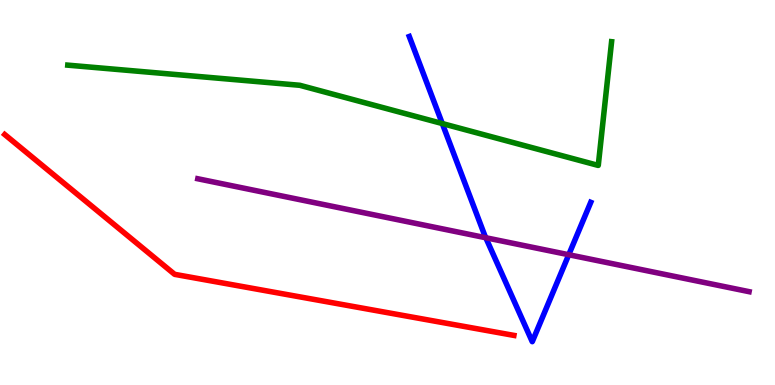[{'lines': ['blue', 'red'], 'intersections': []}, {'lines': ['green', 'red'], 'intersections': []}, {'lines': ['purple', 'red'], 'intersections': []}, {'lines': ['blue', 'green'], 'intersections': [{'x': 5.71, 'y': 6.79}]}, {'lines': ['blue', 'purple'], 'intersections': [{'x': 6.27, 'y': 3.82}, {'x': 7.34, 'y': 3.38}]}, {'lines': ['green', 'purple'], 'intersections': []}]